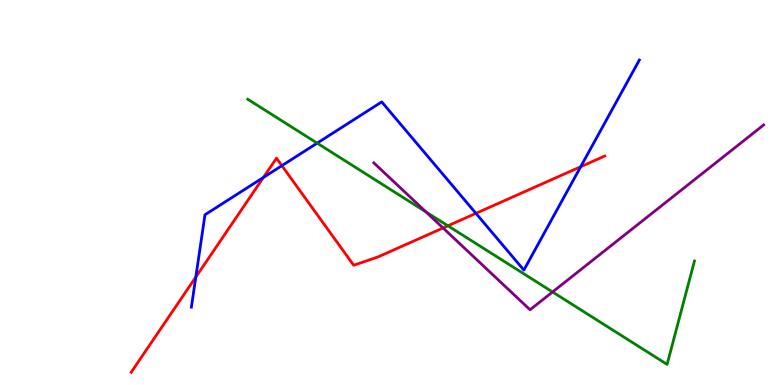[{'lines': ['blue', 'red'], 'intersections': [{'x': 2.53, 'y': 2.8}, {'x': 3.4, 'y': 5.39}, {'x': 3.64, 'y': 5.7}, {'x': 6.14, 'y': 4.46}, {'x': 7.49, 'y': 5.67}]}, {'lines': ['green', 'red'], 'intersections': [{'x': 5.78, 'y': 4.13}]}, {'lines': ['purple', 'red'], 'intersections': [{'x': 5.72, 'y': 4.08}]}, {'lines': ['blue', 'green'], 'intersections': [{'x': 4.09, 'y': 6.28}]}, {'lines': ['blue', 'purple'], 'intersections': []}, {'lines': ['green', 'purple'], 'intersections': [{'x': 5.5, 'y': 4.49}, {'x': 7.13, 'y': 2.42}]}]